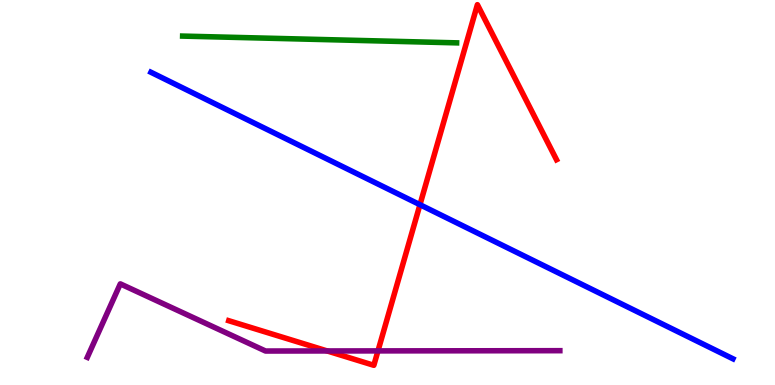[{'lines': ['blue', 'red'], 'intersections': [{'x': 5.42, 'y': 4.68}]}, {'lines': ['green', 'red'], 'intersections': []}, {'lines': ['purple', 'red'], 'intersections': [{'x': 4.22, 'y': 0.884}, {'x': 4.88, 'y': 0.886}]}, {'lines': ['blue', 'green'], 'intersections': []}, {'lines': ['blue', 'purple'], 'intersections': []}, {'lines': ['green', 'purple'], 'intersections': []}]